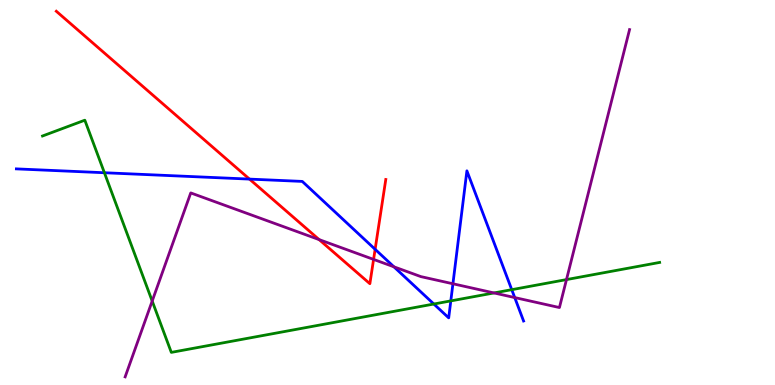[{'lines': ['blue', 'red'], 'intersections': [{'x': 3.22, 'y': 5.35}, {'x': 4.84, 'y': 3.52}]}, {'lines': ['green', 'red'], 'intersections': []}, {'lines': ['purple', 'red'], 'intersections': [{'x': 4.12, 'y': 3.78}, {'x': 4.82, 'y': 3.26}]}, {'lines': ['blue', 'green'], 'intersections': [{'x': 1.35, 'y': 5.51}, {'x': 5.6, 'y': 2.1}, {'x': 5.82, 'y': 2.18}, {'x': 6.6, 'y': 2.48}]}, {'lines': ['blue', 'purple'], 'intersections': [{'x': 5.08, 'y': 3.07}, {'x': 5.84, 'y': 2.63}, {'x': 6.64, 'y': 2.27}]}, {'lines': ['green', 'purple'], 'intersections': [{'x': 1.96, 'y': 2.18}, {'x': 6.37, 'y': 2.39}, {'x': 7.31, 'y': 2.74}]}]